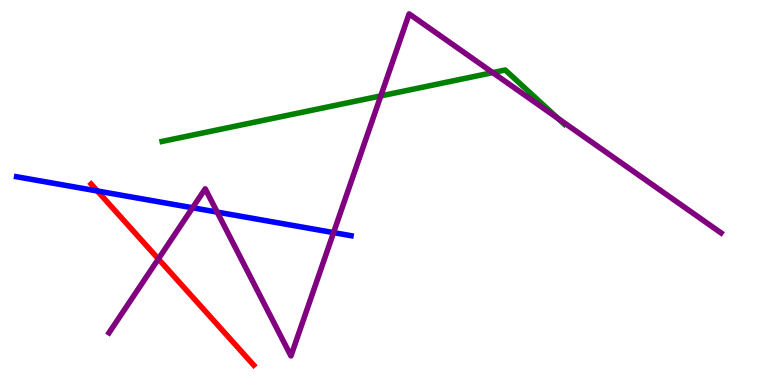[{'lines': ['blue', 'red'], 'intersections': [{'x': 1.26, 'y': 5.04}]}, {'lines': ['green', 'red'], 'intersections': []}, {'lines': ['purple', 'red'], 'intersections': [{'x': 2.04, 'y': 3.27}]}, {'lines': ['blue', 'green'], 'intersections': []}, {'lines': ['blue', 'purple'], 'intersections': [{'x': 2.48, 'y': 4.6}, {'x': 2.8, 'y': 4.49}, {'x': 4.3, 'y': 3.96}]}, {'lines': ['green', 'purple'], 'intersections': [{'x': 4.91, 'y': 7.51}, {'x': 6.36, 'y': 8.11}, {'x': 7.2, 'y': 6.92}]}]